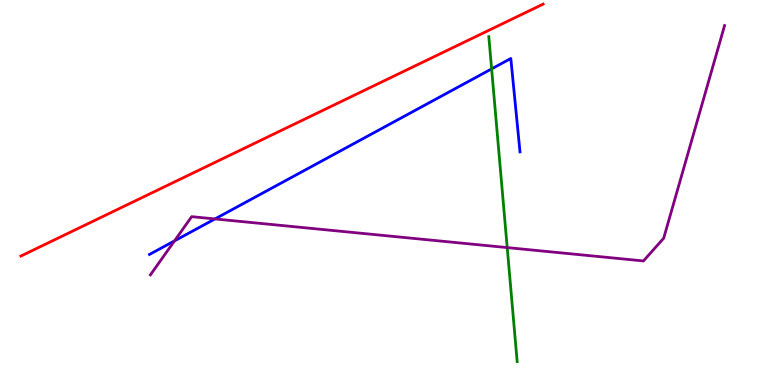[{'lines': ['blue', 'red'], 'intersections': []}, {'lines': ['green', 'red'], 'intersections': []}, {'lines': ['purple', 'red'], 'intersections': []}, {'lines': ['blue', 'green'], 'intersections': [{'x': 6.34, 'y': 8.21}]}, {'lines': ['blue', 'purple'], 'intersections': [{'x': 2.25, 'y': 3.74}, {'x': 2.77, 'y': 4.31}]}, {'lines': ['green', 'purple'], 'intersections': [{'x': 6.54, 'y': 3.57}]}]